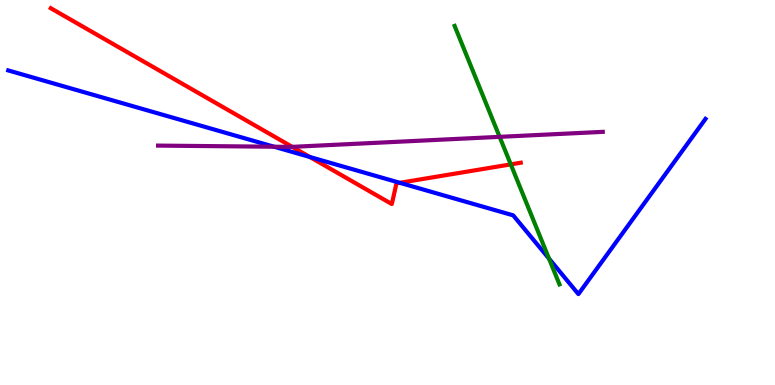[{'lines': ['blue', 'red'], 'intersections': [{'x': 4.0, 'y': 5.92}, {'x': 5.16, 'y': 5.25}]}, {'lines': ['green', 'red'], 'intersections': [{'x': 6.59, 'y': 5.73}]}, {'lines': ['purple', 'red'], 'intersections': [{'x': 3.77, 'y': 6.19}]}, {'lines': ['blue', 'green'], 'intersections': [{'x': 7.08, 'y': 3.28}]}, {'lines': ['blue', 'purple'], 'intersections': [{'x': 3.54, 'y': 6.19}]}, {'lines': ['green', 'purple'], 'intersections': [{'x': 6.45, 'y': 6.45}]}]